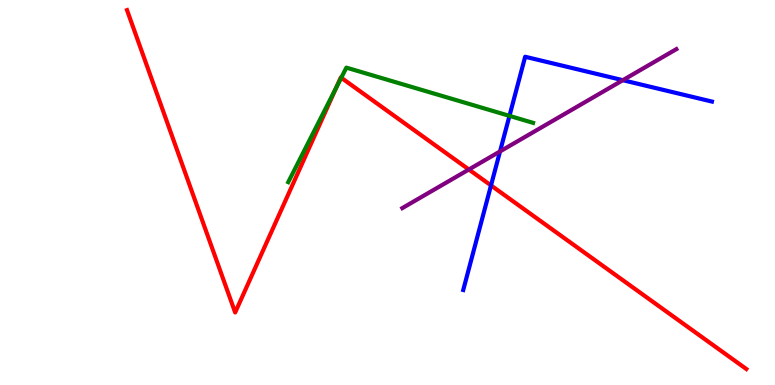[{'lines': ['blue', 'red'], 'intersections': [{'x': 6.34, 'y': 5.18}]}, {'lines': ['green', 'red'], 'intersections': [{'x': 4.34, 'y': 7.73}, {'x': 4.4, 'y': 7.98}]}, {'lines': ['purple', 'red'], 'intersections': [{'x': 6.05, 'y': 5.6}]}, {'lines': ['blue', 'green'], 'intersections': [{'x': 6.57, 'y': 6.99}]}, {'lines': ['blue', 'purple'], 'intersections': [{'x': 6.45, 'y': 6.07}, {'x': 8.04, 'y': 7.92}]}, {'lines': ['green', 'purple'], 'intersections': []}]